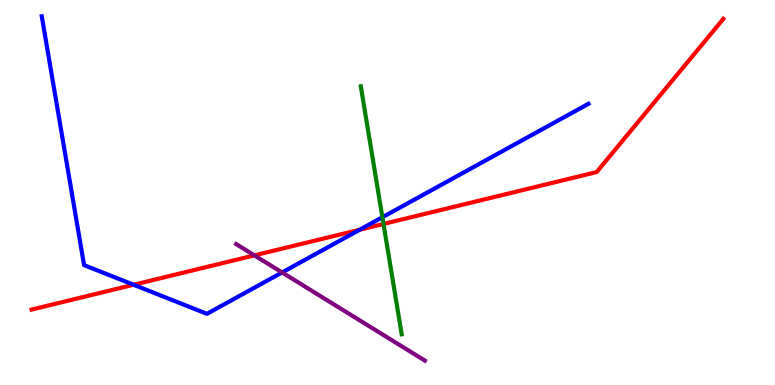[{'lines': ['blue', 'red'], 'intersections': [{'x': 1.72, 'y': 2.6}, {'x': 4.64, 'y': 4.03}]}, {'lines': ['green', 'red'], 'intersections': [{'x': 4.95, 'y': 4.18}]}, {'lines': ['purple', 'red'], 'intersections': [{'x': 3.28, 'y': 3.37}]}, {'lines': ['blue', 'green'], 'intersections': [{'x': 4.93, 'y': 4.36}]}, {'lines': ['blue', 'purple'], 'intersections': [{'x': 3.64, 'y': 2.92}]}, {'lines': ['green', 'purple'], 'intersections': []}]